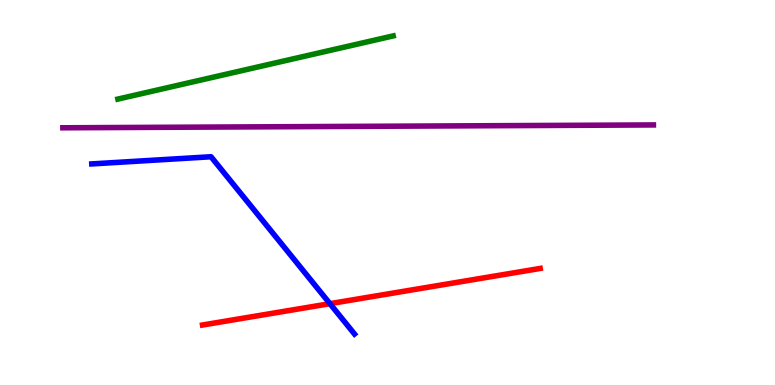[{'lines': ['blue', 'red'], 'intersections': [{'x': 4.26, 'y': 2.11}]}, {'lines': ['green', 'red'], 'intersections': []}, {'lines': ['purple', 'red'], 'intersections': []}, {'lines': ['blue', 'green'], 'intersections': []}, {'lines': ['blue', 'purple'], 'intersections': []}, {'lines': ['green', 'purple'], 'intersections': []}]